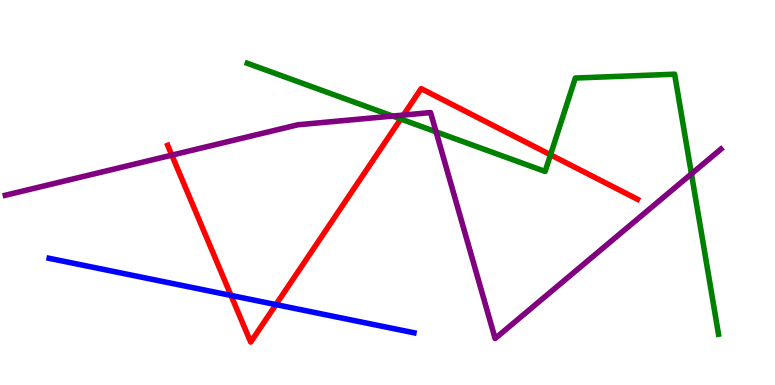[{'lines': ['blue', 'red'], 'intersections': [{'x': 2.98, 'y': 2.33}, {'x': 3.56, 'y': 2.09}]}, {'lines': ['green', 'red'], 'intersections': [{'x': 5.17, 'y': 6.91}, {'x': 7.1, 'y': 5.98}]}, {'lines': ['purple', 'red'], 'intersections': [{'x': 2.22, 'y': 5.97}, {'x': 5.21, 'y': 7.01}]}, {'lines': ['blue', 'green'], 'intersections': []}, {'lines': ['blue', 'purple'], 'intersections': []}, {'lines': ['green', 'purple'], 'intersections': [{'x': 5.07, 'y': 6.99}, {'x': 5.63, 'y': 6.58}, {'x': 8.92, 'y': 5.48}]}]